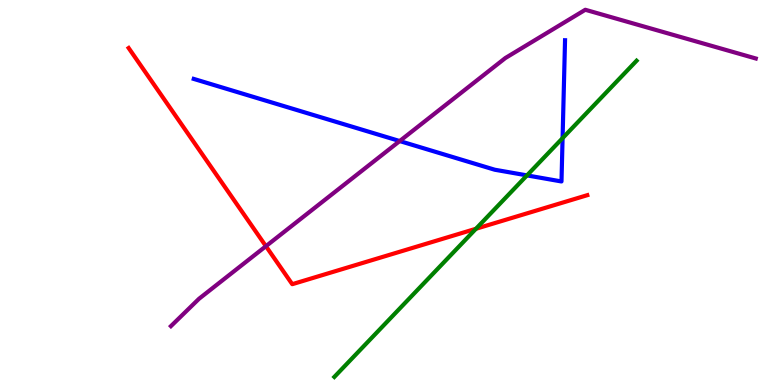[{'lines': ['blue', 'red'], 'intersections': []}, {'lines': ['green', 'red'], 'intersections': [{'x': 6.14, 'y': 4.06}]}, {'lines': ['purple', 'red'], 'intersections': [{'x': 3.43, 'y': 3.61}]}, {'lines': ['blue', 'green'], 'intersections': [{'x': 6.8, 'y': 5.44}, {'x': 7.26, 'y': 6.41}]}, {'lines': ['blue', 'purple'], 'intersections': [{'x': 5.16, 'y': 6.34}]}, {'lines': ['green', 'purple'], 'intersections': []}]